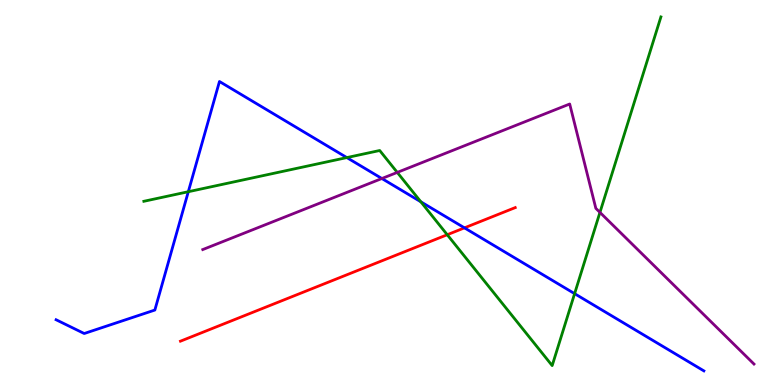[{'lines': ['blue', 'red'], 'intersections': [{'x': 5.99, 'y': 4.08}]}, {'lines': ['green', 'red'], 'intersections': [{'x': 5.77, 'y': 3.9}]}, {'lines': ['purple', 'red'], 'intersections': []}, {'lines': ['blue', 'green'], 'intersections': [{'x': 2.43, 'y': 5.02}, {'x': 4.48, 'y': 5.91}, {'x': 5.43, 'y': 4.76}, {'x': 7.41, 'y': 2.37}]}, {'lines': ['blue', 'purple'], 'intersections': [{'x': 4.93, 'y': 5.36}]}, {'lines': ['green', 'purple'], 'intersections': [{'x': 5.13, 'y': 5.52}, {'x': 7.74, 'y': 4.48}]}]